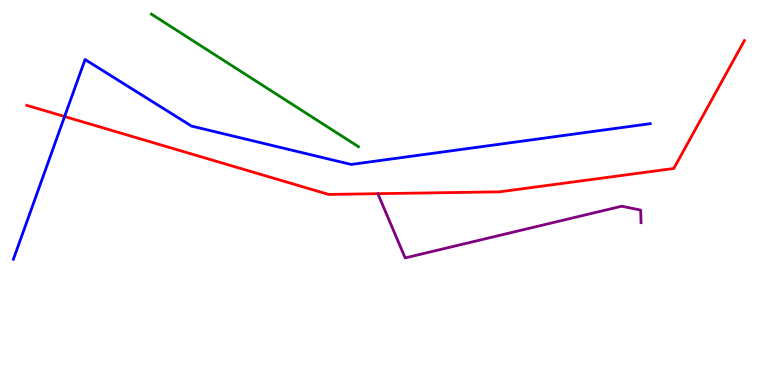[{'lines': ['blue', 'red'], 'intersections': [{'x': 0.834, 'y': 6.97}]}, {'lines': ['green', 'red'], 'intersections': []}, {'lines': ['purple', 'red'], 'intersections': []}, {'lines': ['blue', 'green'], 'intersections': []}, {'lines': ['blue', 'purple'], 'intersections': []}, {'lines': ['green', 'purple'], 'intersections': []}]